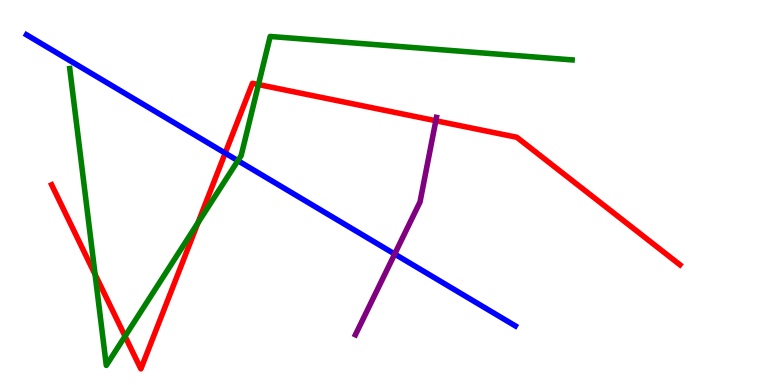[{'lines': ['blue', 'red'], 'intersections': [{'x': 2.91, 'y': 6.02}]}, {'lines': ['green', 'red'], 'intersections': [{'x': 1.23, 'y': 2.87}, {'x': 1.61, 'y': 1.27}, {'x': 2.55, 'y': 4.21}, {'x': 3.33, 'y': 7.8}]}, {'lines': ['purple', 'red'], 'intersections': [{'x': 5.62, 'y': 6.86}]}, {'lines': ['blue', 'green'], 'intersections': [{'x': 3.07, 'y': 5.83}]}, {'lines': ['blue', 'purple'], 'intersections': [{'x': 5.09, 'y': 3.4}]}, {'lines': ['green', 'purple'], 'intersections': []}]